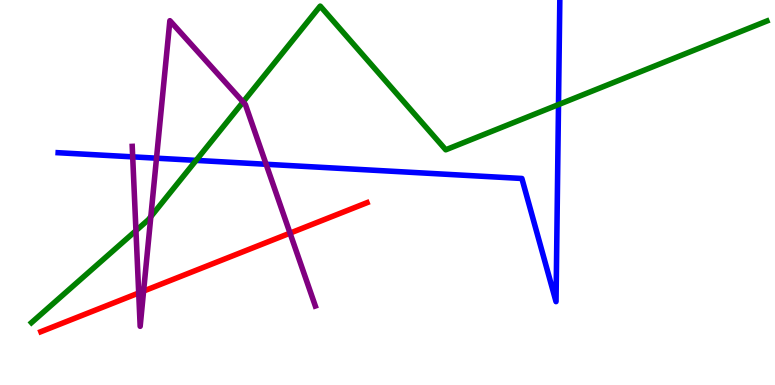[{'lines': ['blue', 'red'], 'intersections': []}, {'lines': ['green', 'red'], 'intersections': []}, {'lines': ['purple', 'red'], 'intersections': [{'x': 1.79, 'y': 2.39}, {'x': 1.85, 'y': 2.44}, {'x': 3.74, 'y': 3.94}]}, {'lines': ['blue', 'green'], 'intersections': [{'x': 2.53, 'y': 5.83}, {'x': 7.21, 'y': 7.28}]}, {'lines': ['blue', 'purple'], 'intersections': [{'x': 1.71, 'y': 5.93}, {'x': 2.02, 'y': 5.89}, {'x': 3.43, 'y': 5.73}]}, {'lines': ['green', 'purple'], 'intersections': [{'x': 1.75, 'y': 4.01}, {'x': 1.95, 'y': 4.37}, {'x': 3.14, 'y': 7.35}]}]